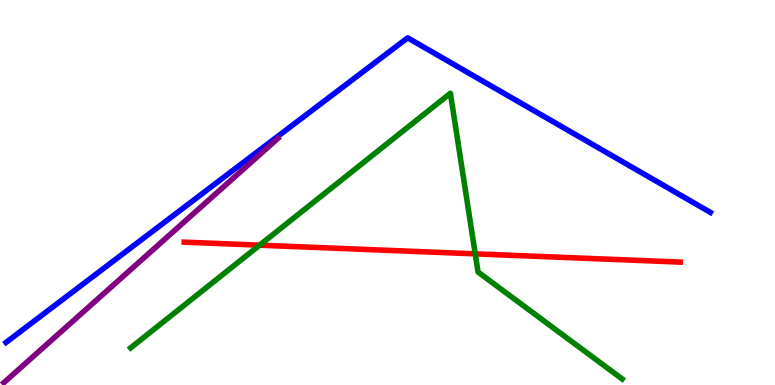[{'lines': ['blue', 'red'], 'intersections': []}, {'lines': ['green', 'red'], 'intersections': [{'x': 3.35, 'y': 3.63}, {'x': 6.13, 'y': 3.41}]}, {'lines': ['purple', 'red'], 'intersections': []}, {'lines': ['blue', 'green'], 'intersections': []}, {'lines': ['blue', 'purple'], 'intersections': []}, {'lines': ['green', 'purple'], 'intersections': []}]